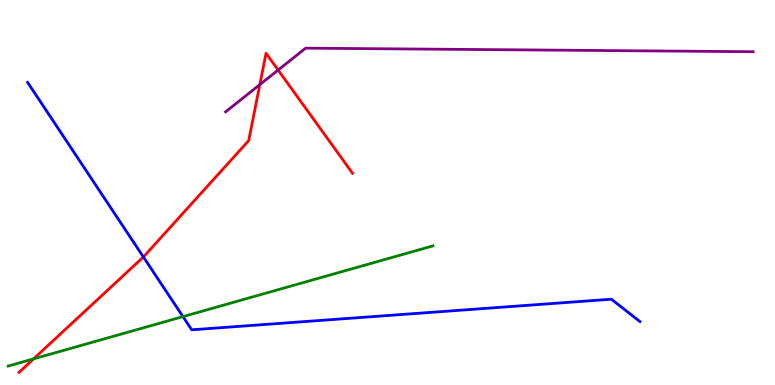[{'lines': ['blue', 'red'], 'intersections': [{'x': 1.85, 'y': 3.33}]}, {'lines': ['green', 'red'], 'intersections': [{'x': 0.433, 'y': 0.678}]}, {'lines': ['purple', 'red'], 'intersections': [{'x': 3.35, 'y': 7.8}, {'x': 3.59, 'y': 8.18}]}, {'lines': ['blue', 'green'], 'intersections': [{'x': 2.36, 'y': 1.78}]}, {'lines': ['blue', 'purple'], 'intersections': []}, {'lines': ['green', 'purple'], 'intersections': []}]